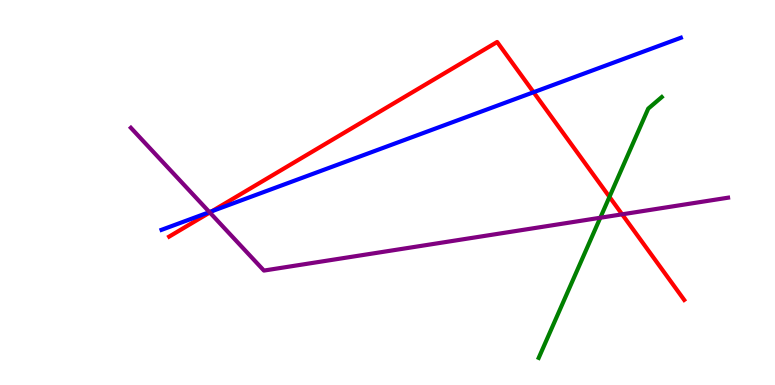[{'lines': ['blue', 'red'], 'intersections': [{'x': 2.74, 'y': 4.52}, {'x': 6.88, 'y': 7.6}]}, {'lines': ['green', 'red'], 'intersections': [{'x': 7.86, 'y': 4.89}]}, {'lines': ['purple', 'red'], 'intersections': [{'x': 2.71, 'y': 4.48}, {'x': 8.03, 'y': 4.43}]}, {'lines': ['blue', 'green'], 'intersections': []}, {'lines': ['blue', 'purple'], 'intersections': [{'x': 2.7, 'y': 4.49}]}, {'lines': ['green', 'purple'], 'intersections': [{'x': 7.75, 'y': 4.34}]}]